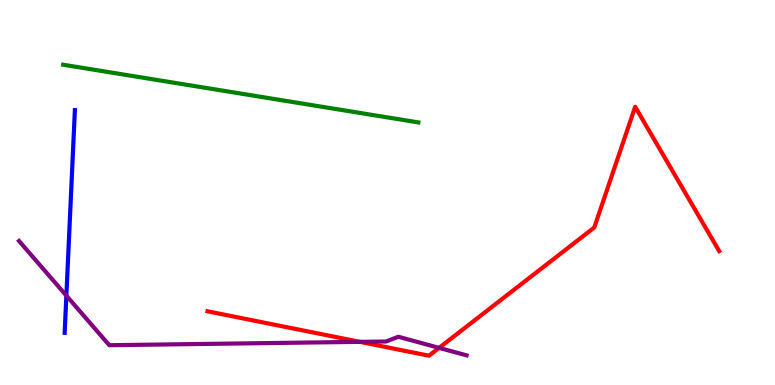[{'lines': ['blue', 'red'], 'intersections': []}, {'lines': ['green', 'red'], 'intersections': []}, {'lines': ['purple', 'red'], 'intersections': [{'x': 4.64, 'y': 1.12}, {'x': 5.67, 'y': 0.965}]}, {'lines': ['blue', 'green'], 'intersections': []}, {'lines': ['blue', 'purple'], 'intersections': [{'x': 0.856, 'y': 2.32}]}, {'lines': ['green', 'purple'], 'intersections': []}]